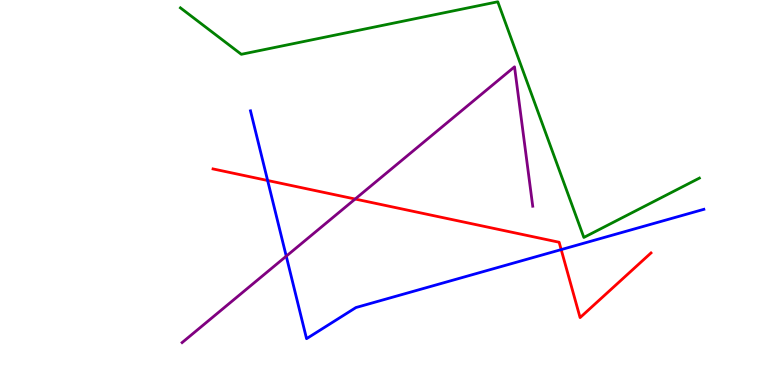[{'lines': ['blue', 'red'], 'intersections': [{'x': 3.45, 'y': 5.31}, {'x': 7.24, 'y': 3.52}]}, {'lines': ['green', 'red'], 'intersections': []}, {'lines': ['purple', 'red'], 'intersections': [{'x': 4.58, 'y': 4.83}]}, {'lines': ['blue', 'green'], 'intersections': []}, {'lines': ['blue', 'purple'], 'intersections': [{'x': 3.69, 'y': 3.35}]}, {'lines': ['green', 'purple'], 'intersections': []}]